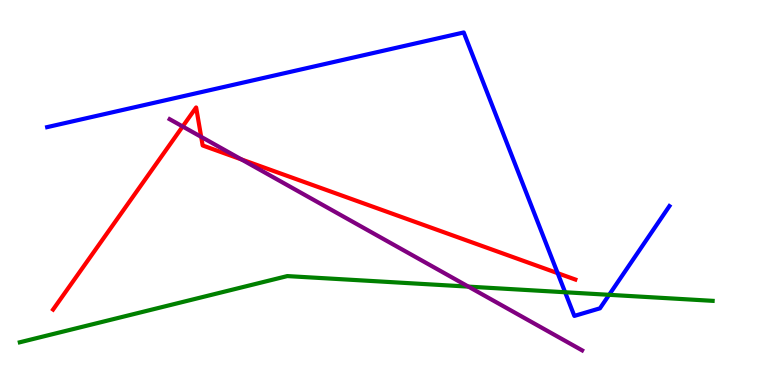[{'lines': ['blue', 'red'], 'intersections': [{'x': 7.2, 'y': 2.9}]}, {'lines': ['green', 'red'], 'intersections': []}, {'lines': ['purple', 'red'], 'intersections': [{'x': 2.36, 'y': 6.71}, {'x': 2.6, 'y': 6.45}, {'x': 3.11, 'y': 5.86}]}, {'lines': ['blue', 'green'], 'intersections': [{'x': 7.29, 'y': 2.41}, {'x': 7.86, 'y': 2.34}]}, {'lines': ['blue', 'purple'], 'intersections': []}, {'lines': ['green', 'purple'], 'intersections': [{'x': 6.04, 'y': 2.56}]}]